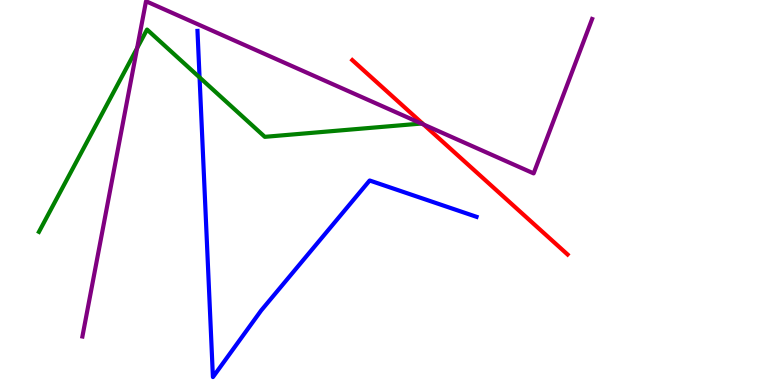[{'lines': ['blue', 'red'], 'intersections': []}, {'lines': ['green', 'red'], 'intersections': []}, {'lines': ['purple', 'red'], 'intersections': [{'x': 5.47, 'y': 6.76}]}, {'lines': ['blue', 'green'], 'intersections': [{'x': 2.57, 'y': 7.99}]}, {'lines': ['blue', 'purple'], 'intersections': []}, {'lines': ['green', 'purple'], 'intersections': [{'x': 1.77, 'y': 8.75}]}]